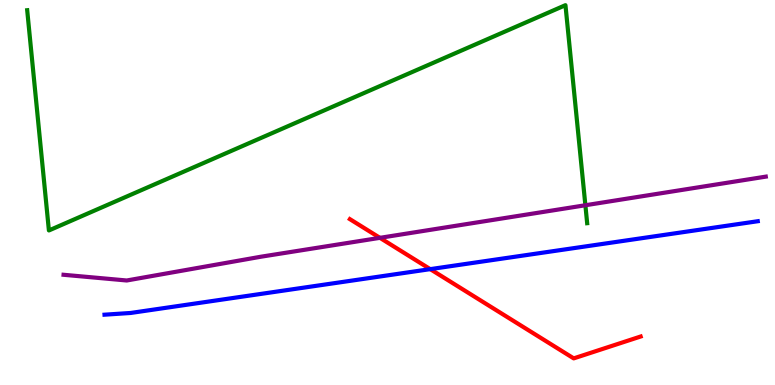[{'lines': ['blue', 'red'], 'intersections': [{'x': 5.55, 'y': 3.01}]}, {'lines': ['green', 'red'], 'intersections': []}, {'lines': ['purple', 'red'], 'intersections': [{'x': 4.9, 'y': 3.82}]}, {'lines': ['blue', 'green'], 'intersections': []}, {'lines': ['blue', 'purple'], 'intersections': []}, {'lines': ['green', 'purple'], 'intersections': [{'x': 7.55, 'y': 4.67}]}]